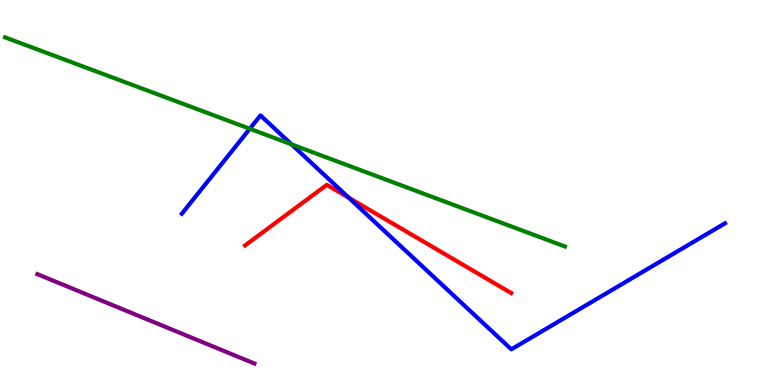[{'lines': ['blue', 'red'], 'intersections': [{'x': 4.5, 'y': 4.86}]}, {'lines': ['green', 'red'], 'intersections': []}, {'lines': ['purple', 'red'], 'intersections': []}, {'lines': ['blue', 'green'], 'intersections': [{'x': 3.22, 'y': 6.66}, {'x': 3.76, 'y': 6.25}]}, {'lines': ['blue', 'purple'], 'intersections': []}, {'lines': ['green', 'purple'], 'intersections': []}]